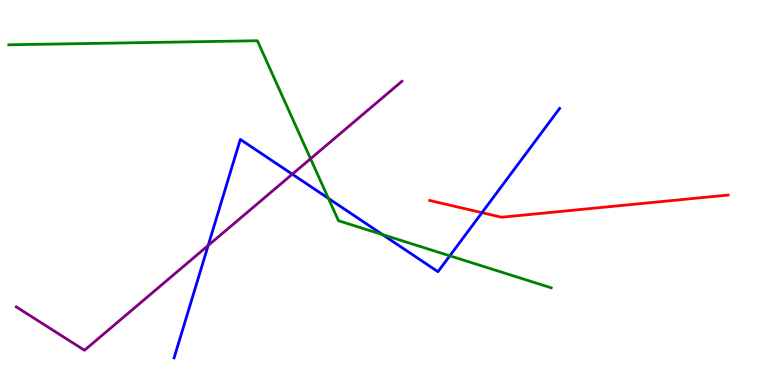[{'lines': ['blue', 'red'], 'intersections': [{'x': 6.22, 'y': 4.48}]}, {'lines': ['green', 'red'], 'intersections': []}, {'lines': ['purple', 'red'], 'intersections': []}, {'lines': ['blue', 'green'], 'intersections': [{'x': 4.24, 'y': 4.85}, {'x': 4.94, 'y': 3.91}, {'x': 5.8, 'y': 3.36}]}, {'lines': ['blue', 'purple'], 'intersections': [{'x': 2.69, 'y': 3.62}, {'x': 3.77, 'y': 5.48}]}, {'lines': ['green', 'purple'], 'intersections': [{'x': 4.01, 'y': 5.88}]}]